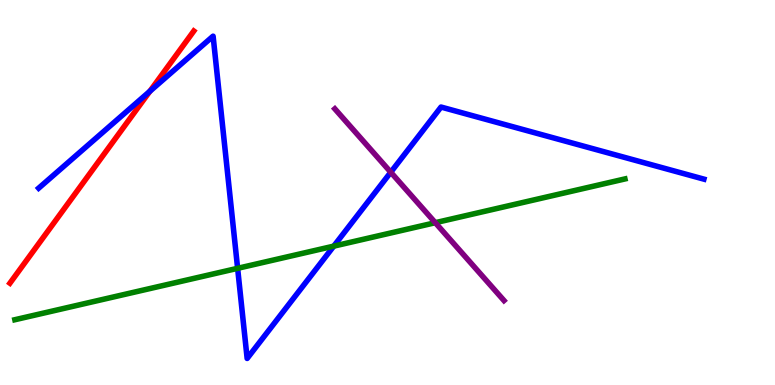[{'lines': ['blue', 'red'], 'intersections': [{'x': 1.93, 'y': 7.63}]}, {'lines': ['green', 'red'], 'intersections': []}, {'lines': ['purple', 'red'], 'intersections': []}, {'lines': ['blue', 'green'], 'intersections': [{'x': 3.07, 'y': 3.03}, {'x': 4.31, 'y': 3.61}]}, {'lines': ['blue', 'purple'], 'intersections': [{'x': 5.04, 'y': 5.53}]}, {'lines': ['green', 'purple'], 'intersections': [{'x': 5.62, 'y': 4.22}]}]